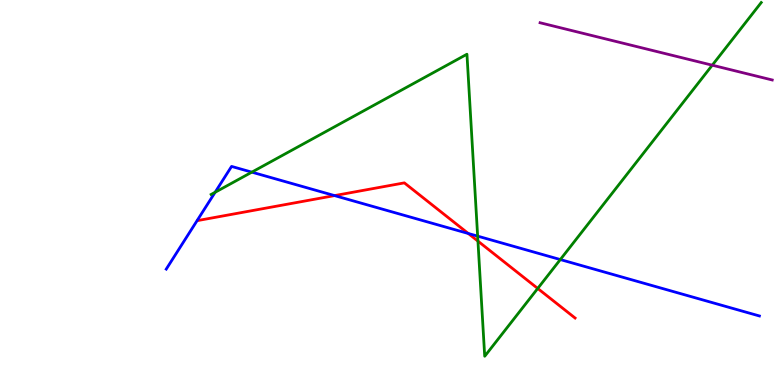[{'lines': ['blue', 'red'], 'intersections': [{'x': 4.32, 'y': 4.92}, {'x': 6.04, 'y': 3.94}]}, {'lines': ['green', 'red'], 'intersections': [{'x': 6.17, 'y': 3.74}, {'x': 6.94, 'y': 2.51}]}, {'lines': ['purple', 'red'], 'intersections': []}, {'lines': ['blue', 'green'], 'intersections': [{'x': 2.78, 'y': 5.01}, {'x': 3.25, 'y': 5.53}, {'x': 6.16, 'y': 3.87}, {'x': 7.23, 'y': 3.26}]}, {'lines': ['blue', 'purple'], 'intersections': []}, {'lines': ['green', 'purple'], 'intersections': [{'x': 9.19, 'y': 8.31}]}]